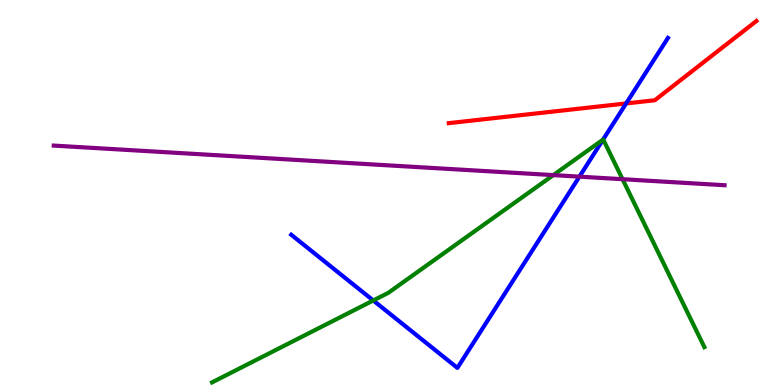[{'lines': ['blue', 'red'], 'intersections': [{'x': 8.08, 'y': 7.31}]}, {'lines': ['green', 'red'], 'intersections': []}, {'lines': ['purple', 'red'], 'intersections': []}, {'lines': ['blue', 'green'], 'intersections': [{'x': 4.82, 'y': 2.2}, {'x': 7.78, 'y': 6.37}]}, {'lines': ['blue', 'purple'], 'intersections': [{'x': 7.48, 'y': 5.41}]}, {'lines': ['green', 'purple'], 'intersections': [{'x': 7.14, 'y': 5.45}, {'x': 8.03, 'y': 5.35}]}]